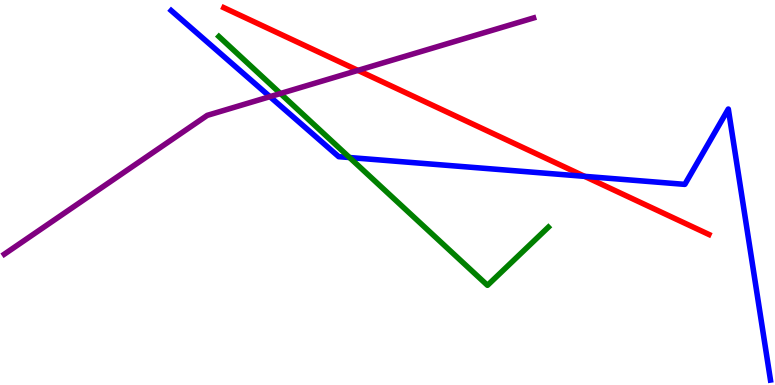[{'lines': ['blue', 'red'], 'intersections': [{'x': 7.54, 'y': 5.42}]}, {'lines': ['green', 'red'], 'intersections': []}, {'lines': ['purple', 'red'], 'intersections': [{'x': 4.62, 'y': 8.17}]}, {'lines': ['blue', 'green'], 'intersections': [{'x': 4.51, 'y': 5.91}]}, {'lines': ['blue', 'purple'], 'intersections': [{'x': 3.48, 'y': 7.49}]}, {'lines': ['green', 'purple'], 'intersections': [{'x': 3.62, 'y': 7.57}]}]